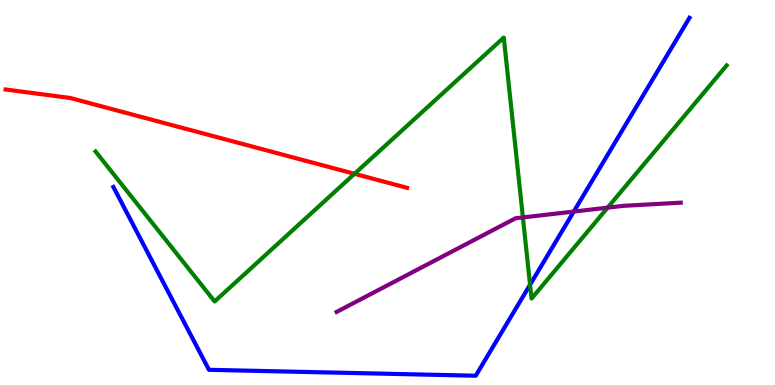[{'lines': ['blue', 'red'], 'intersections': []}, {'lines': ['green', 'red'], 'intersections': [{'x': 4.57, 'y': 5.49}]}, {'lines': ['purple', 'red'], 'intersections': []}, {'lines': ['blue', 'green'], 'intersections': [{'x': 6.84, 'y': 2.6}]}, {'lines': ['blue', 'purple'], 'intersections': [{'x': 7.4, 'y': 4.5}]}, {'lines': ['green', 'purple'], 'intersections': [{'x': 6.75, 'y': 4.35}, {'x': 7.84, 'y': 4.61}]}]